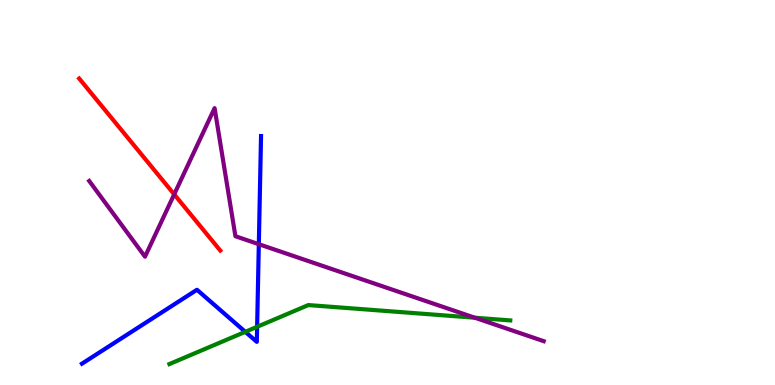[{'lines': ['blue', 'red'], 'intersections': []}, {'lines': ['green', 'red'], 'intersections': []}, {'lines': ['purple', 'red'], 'intersections': [{'x': 2.25, 'y': 4.95}]}, {'lines': ['blue', 'green'], 'intersections': [{'x': 3.17, 'y': 1.38}, {'x': 3.32, 'y': 1.51}]}, {'lines': ['blue', 'purple'], 'intersections': [{'x': 3.34, 'y': 3.66}]}, {'lines': ['green', 'purple'], 'intersections': [{'x': 6.13, 'y': 1.75}]}]